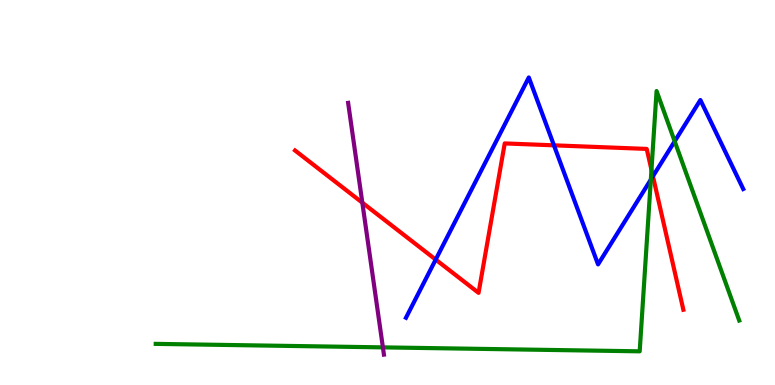[{'lines': ['blue', 'red'], 'intersections': [{'x': 5.62, 'y': 3.26}, {'x': 7.15, 'y': 6.23}, {'x': 8.42, 'y': 5.42}]}, {'lines': ['green', 'red'], 'intersections': [{'x': 8.41, 'y': 5.59}]}, {'lines': ['purple', 'red'], 'intersections': [{'x': 4.68, 'y': 4.74}]}, {'lines': ['blue', 'green'], 'intersections': [{'x': 8.4, 'y': 5.33}, {'x': 8.71, 'y': 6.33}]}, {'lines': ['blue', 'purple'], 'intersections': []}, {'lines': ['green', 'purple'], 'intersections': [{'x': 4.94, 'y': 0.977}]}]